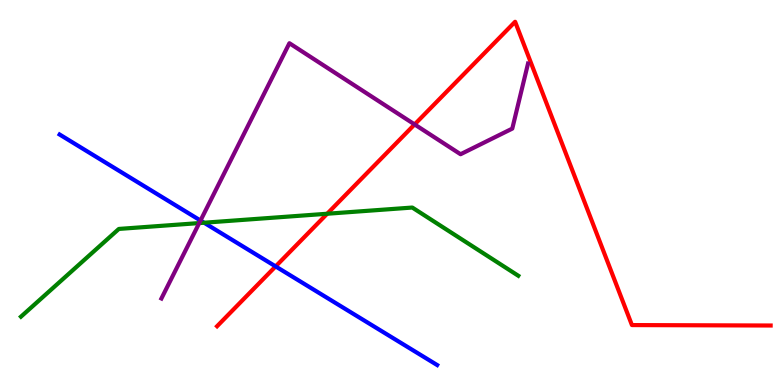[{'lines': ['blue', 'red'], 'intersections': [{'x': 3.56, 'y': 3.08}]}, {'lines': ['green', 'red'], 'intersections': [{'x': 4.22, 'y': 4.45}]}, {'lines': ['purple', 'red'], 'intersections': [{'x': 5.35, 'y': 6.77}]}, {'lines': ['blue', 'green'], 'intersections': [{'x': 2.63, 'y': 4.22}]}, {'lines': ['blue', 'purple'], 'intersections': [{'x': 2.59, 'y': 4.27}]}, {'lines': ['green', 'purple'], 'intersections': [{'x': 2.57, 'y': 4.21}]}]